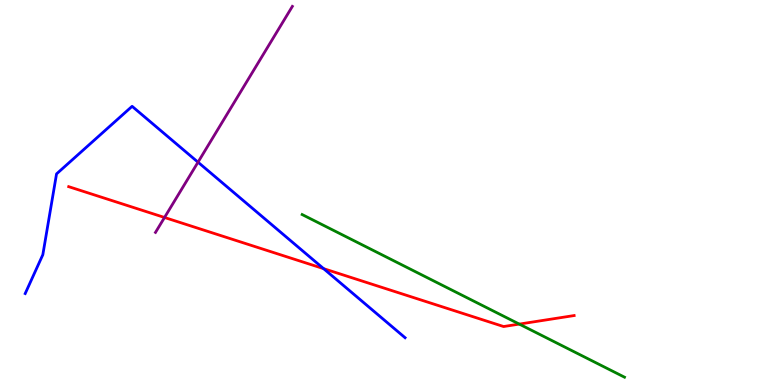[{'lines': ['blue', 'red'], 'intersections': [{'x': 4.18, 'y': 3.02}]}, {'lines': ['green', 'red'], 'intersections': [{'x': 6.7, 'y': 1.58}]}, {'lines': ['purple', 'red'], 'intersections': [{'x': 2.12, 'y': 4.35}]}, {'lines': ['blue', 'green'], 'intersections': []}, {'lines': ['blue', 'purple'], 'intersections': [{'x': 2.55, 'y': 5.79}]}, {'lines': ['green', 'purple'], 'intersections': []}]